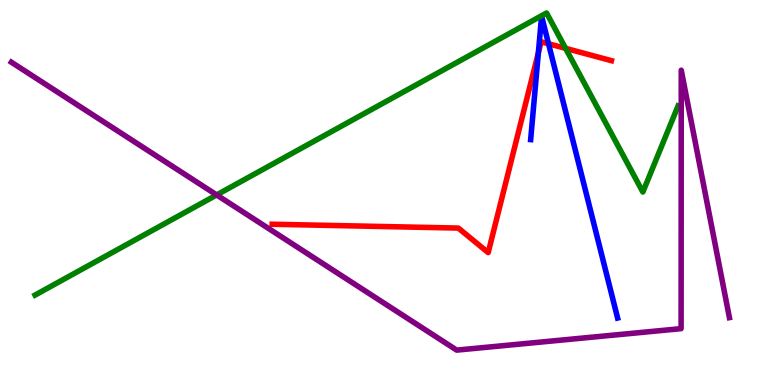[{'lines': ['blue', 'red'], 'intersections': [{'x': 6.95, 'y': 8.63}, {'x': 7.08, 'y': 8.86}]}, {'lines': ['green', 'red'], 'intersections': [{'x': 7.3, 'y': 8.74}]}, {'lines': ['purple', 'red'], 'intersections': []}, {'lines': ['blue', 'green'], 'intersections': []}, {'lines': ['blue', 'purple'], 'intersections': []}, {'lines': ['green', 'purple'], 'intersections': [{'x': 2.8, 'y': 4.94}]}]